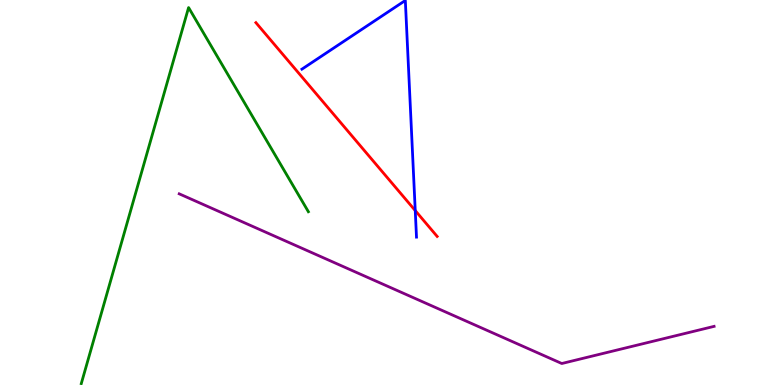[{'lines': ['blue', 'red'], 'intersections': [{'x': 5.36, 'y': 4.53}]}, {'lines': ['green', 'red'], 'intersections': []}, {'lines': ['purple', 'red'], 'intersections': []}, {'lines': ['blue', 'green'], 'intersections': []}, {'lines': ['blue', 'purple'], 'intersections': []}, {'lines': ['green', 'purple'], 'intersections': []}]